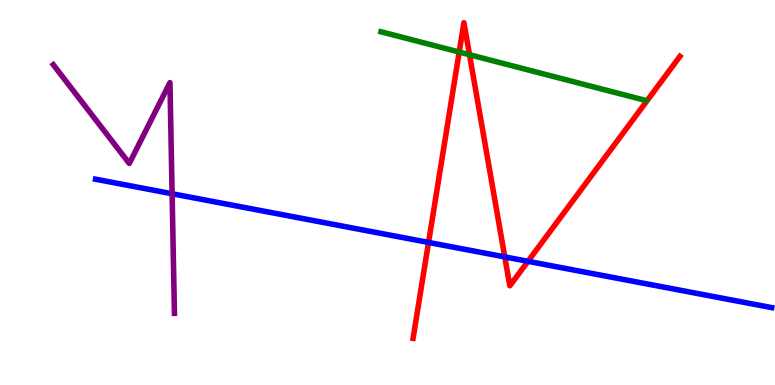[{'lines': ['blue', 'red'], 'intersections': [{'x': 5.53, 'y': 3.7}, {'x': 6.51, 'y': 3.33}, {'x': 6.81, 'y': 3.21}]}, {'lines': ['green', 'red'], 'intersections': [{'x': 5.93, 'y': 8.65}, {'x': 6.06, 'y': 8.58}]}, {'lines': ['purple', 'red'], 'intersections': []}, {'lines': ['blue', 'green'], 'intersections': []}, {'lines': ['blue', 'purple'], 'intersections': [{'x': 2.22, 'y': 4.97}]}, {'lines': ['green', 'purple'], 'intersections': []}]